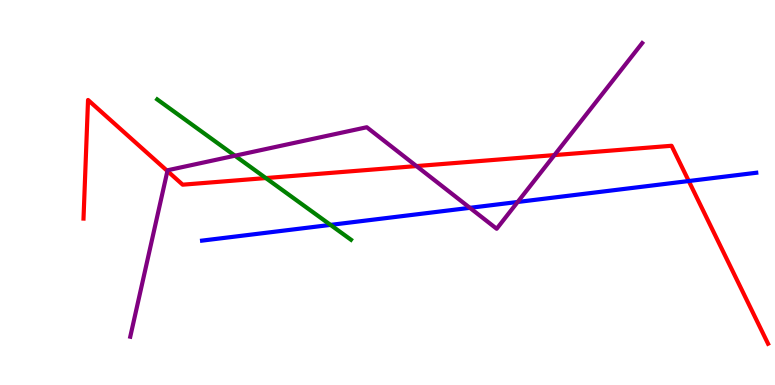[{'lines': ['blue', 'red'], 'intersections': [{'x': 8.89, 'y': 5.3}]}, {'lines': ['green', 'red'], 'intersections': [{'x': 3.43, 'y': 5.37}]}, {'lines': ['purple', 'red'], 'intersections': [{'x': 2.16, 'y': 5.56}, {'x': 5.37, 'y': 5.69}, {'x': 7.15, 'y': 5.97}]}, {'lines': ['blue', 'green'], 'intersections': [{'x': 4.26, 'y': 4.16}]}, {'lines': ['blue', 'purple'], 'intersections': [{'x': 6.06, 'y': 4.6}, {'x': 6.68, 'y': 4.75}]}, {'lines': ['green', 'purple'], 'intersections': [{'x': 3.03, 'y': 5.96}]}]